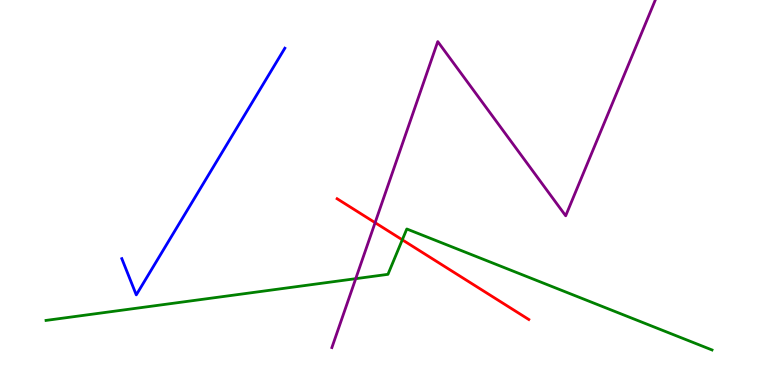[{'lines': ['blue', 'red'], 'intersections': []}, {'lines': ['green', 'red'], 'intersections': [{'x': 5.19, 'y': 3.77}]}, {'lines': ['purple', 'red'], 'intersections': [{'x': 4.84, 'y': 4.22}]}, {'lines': ['blue', 'green'], 'intersections': []}, {'lines': ['blue', 'purple'], 'intersections': []}, {'lines': ['green', 'purple'], 'intersections': [{'x': 4.59, 'y': 2.76}]}]